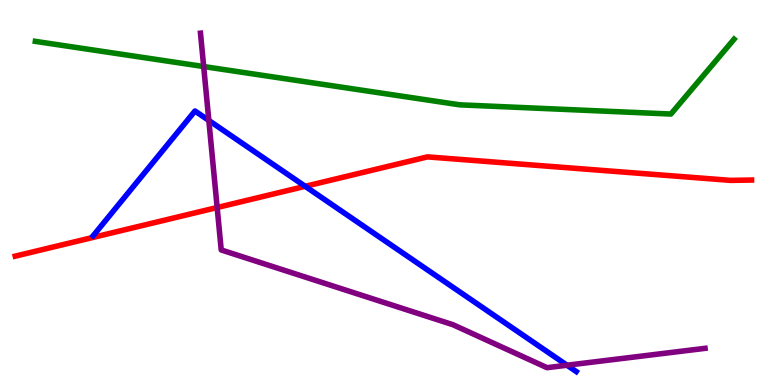[{'lines': ['blue', 'red'], 'intersections': [{'x': 3.94, 'y': 5.16}]}, {'lines': ['green', 'red'], 'intersections': []}, {'lines': ['purple', 'red'], 'intersections': [{'x': 2.8, 'y': 4.61}]}, {'lines': ['blue', 'green'], 'intersections': []}, {'lines': ['blue', 'purple'], 'intersections': [{'x': 2.69, 'y': 6.87}, {'x': 7.32, 'y': 0.514}]}, {'lines': ['green', 'purple'], 'intersections': [{'x': 2.63, 'y': 8.27}]}]